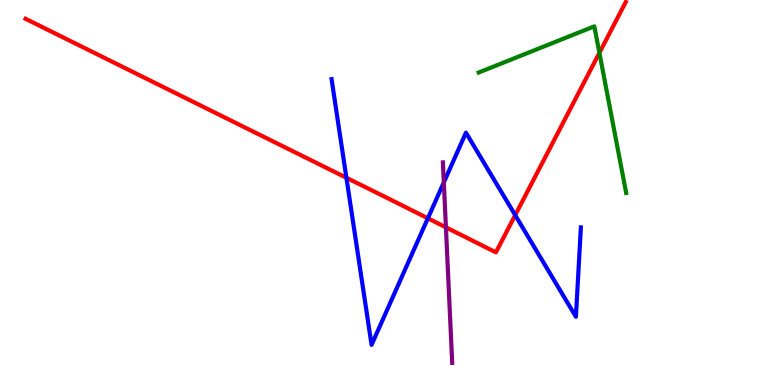[{'lines': ['blue', 'red'], 'intersections': [{'x': 4.47, 'y': 5.38}, {'x': 5.52, 'y': 4.33}, {'x': 6.65, 'y': 4.41}]}, {'lines': ['green', 'red'], 'intersections': [{'x': 7.73, 'y': 8.63}]}, {'lines': ['purple', 'red'], 'intersections': [{'x': 5.75, 'y': 4.09}]}, {'lines': ['blue', 'green'], 'intersections': []}, {'lines': ['blue', 'purple'], 'intersections': [{'x': 5.73, 'y': 5.26}]}, {'lines': ['green', 'purple'], 'intersections': []}]